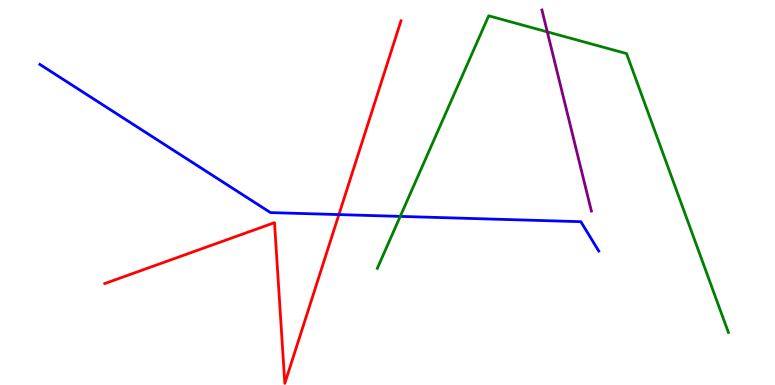[{'lines': ['blue', 'red'], 'intersections': [{'x': 4.37, 'y': 4.43}]}, {'lines': ['green', 'red'], 'intersections': []}, {'lines': ['purple', 'red'], 'intersections': []}, {'lines': ['blue', 'green'], 'intersections': [{'x': 5.16, 'y': 4.38}]}, {'lines': ['blue', 'purple'], 'intersections': []}, {'lines': ['green', 'purple'], 'intersections': [{'x': 7.06, 'y': 9.17}]}]